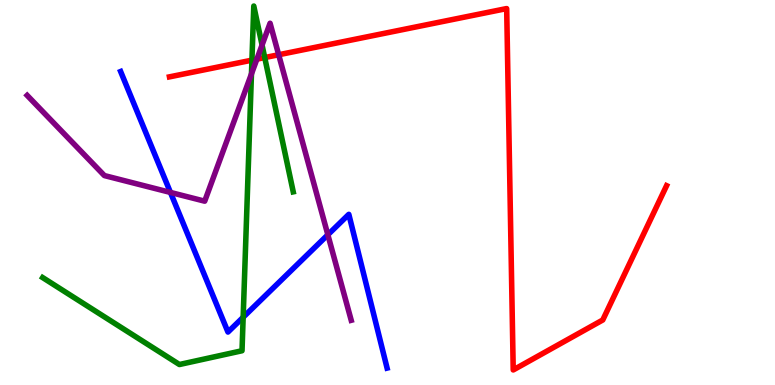[{'lines': ['blue', 'red'], 'intersections': []}, {'lines': ['green', 'red'], 'intersections': [{'x': 3.25, 'y': 8.44}, {'x': 3.42, 'y': 8.5}]}, {'lines': ['purple', 'red'], 'intersections': [{'x': 3.31, 'y': 8.46}, {'x': 3.6, 'y': 8.58}]}, {'lines': ['blue', 'green'], 'intersections': [{'x': 3.14, 'y': 1.76}]}, {'lines': ['blue', 'purple'], 'intersections': [{'x': 2.2, 'y': 5.0}, {'x': 4.23, 'y': 3.9}]}, {'lines': ['green', 'purple'], 'intersections': [{'x': 3.24, 'y': 8.08}, {'x': 3.38, 'y': 8.83}]}]